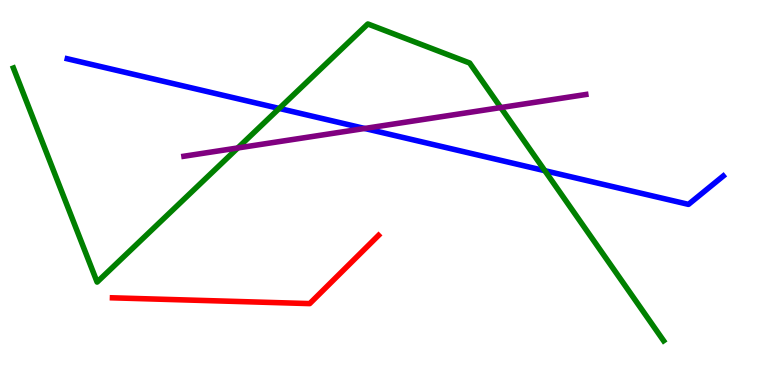[{'lines': ['blue', 'red'], 'intersections': []}, {'lines': ['green', 'red'], 'intersections': []}, {'lines': ['purple', 'red'], 'intersections': []}, {'lines': ['blue', 'green'], 'intersections': [{'x': 3.6, 'y': 7.18}, {'x': 7.03, 'y': 5.57}]}, {'lines': ['blue', 'purple'], 'intersections': [{'x': 4.71, 'y': 6.66}]}, {'lines': ['green', 'purple'], 'intersections': [{'x': 3.07, 'y': 6.16}, {'x': 6.46, 'y': 7.21}]}]